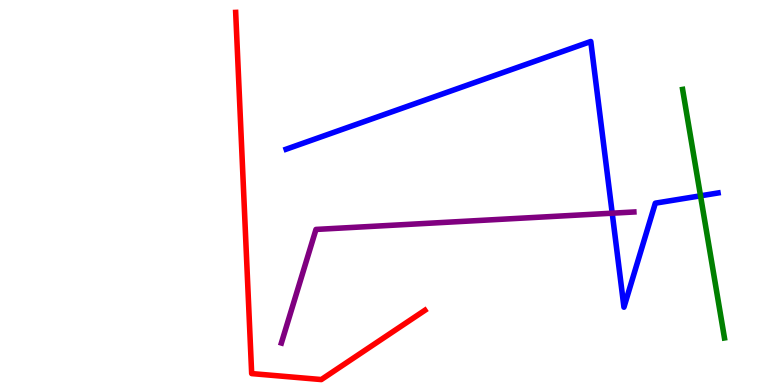[{'lines': ['blue', 'red'], 'intersections': []}, {'lines': ['green', 'red'], 'intersections': []}, {'lines': ['purple', 'red'], 'intersections': []}, {'lines': ['blue', 'green'], 'intersections': [{'x': 9.04, 'y': 4.91}]}, {'lines': ['blue', 'purple'], 'intersections': [{'x': 7.9, 'y': 4.46}]}, {'lines': ['green', 'purple'], 'intersections': []}]